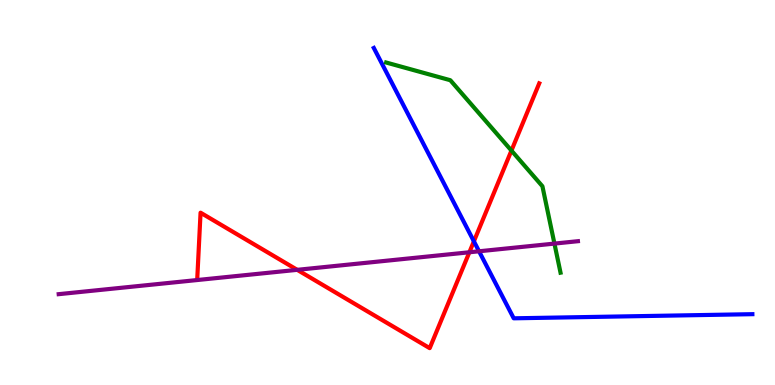[{'lines': ['blue', 'red'], 'intersections': [{'x': 6.11, 'y': 3.73}]}, {'lines': ['green', 'red'], 'intersections': [{'x': 6.6, 'y': 6.09}]}, {'lines': ['purple', 'red'], 'intersections': [{'x': 3.84, 'y': 2.99}, {'x': 6.06, 'y': 3.45}]}, {'lines': ['blue', 'green'], 'intersections': []}, {'lines': ['blue', 'purple'], 'intersections': [{'x': 6.18, 'y': 3.47}]}, {'lines': ['green', 'purple'], 'intersections': [{'x': 7.15, 'y': 3.67}]}]